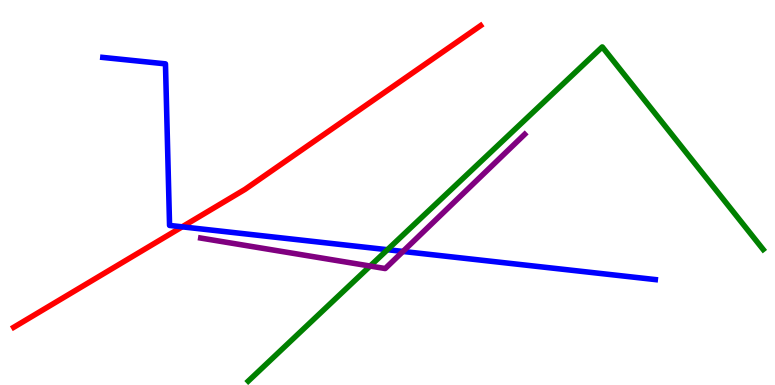[{'lines': ['blue', 'red'], 'intersections': [{'x': 2.35, 'y': 4.11}]}, {'lines': ['green', 'red'], 'intersections': []}, {'lines': ['purple', 'red'], 'intersections': []}, {'lines': ['blue', 'green'], 'intersections': [{'x': 5.0, 'y': 3.51}]}, {'lines': ['blue', 'purple'], 'intersections': [{'x': 5.2, 'y': 3.47}]}, {'lines': ['green', 'purple'], 'intersections': [{'x': 4.78, 'y': 3.09}]}]